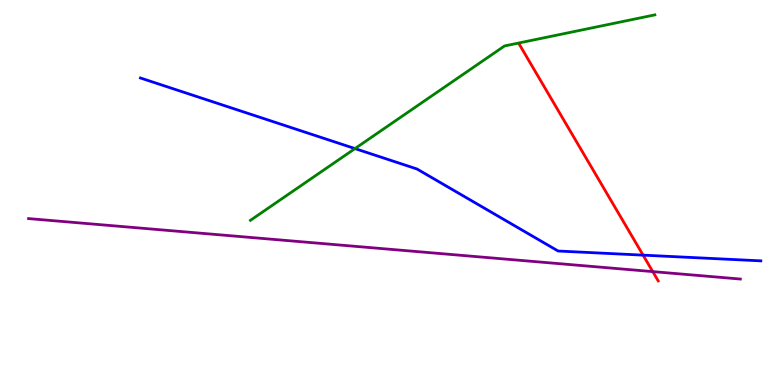[{'lines': ['blue', 'red'], 'intersections': [{'x': 8.3, 'y': 3.37}]}, {'lines': ['green', 'red'], 'intersections': []}, {'lines': ['purple', 'red'], 'intersections': [{'x': 8.42, 'y': 2.95}]}, {'lines': ['blue', 'green'], 'intersections': [{'x': 4.58, 'y': 6.14}]}, {'lines': ['blue', 'purple'], 'intersections': []}, {'lines': ['green', 'purple'], 'intersections': []}]